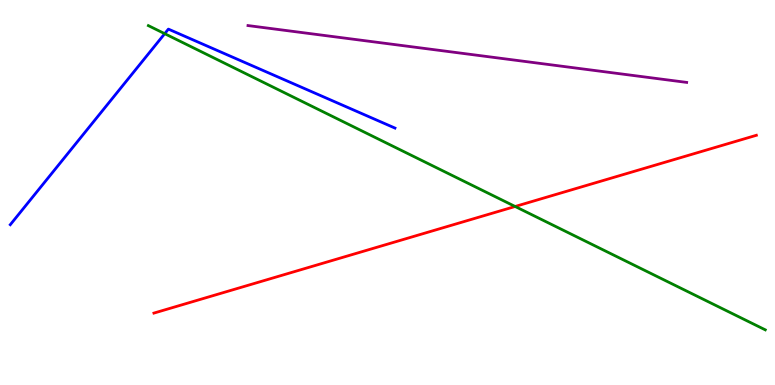[{'lines': ['blue', 'red'], 'intersections': []}, {'lines': ['green', 'red'], 'intersections': [{'x': 6.65, 'y': 4.64}]}, {'lines': ['purple', 'red'], 'intersections': []}, {'lines': ['blue', 'green'], 'intersections': [{'x': 2.13, 'y': 9.13}]}, {'lines': ['blue', 'purple'], 'intersections': []}, {'lines': ['green', 'purple'], 'intersections': []}]